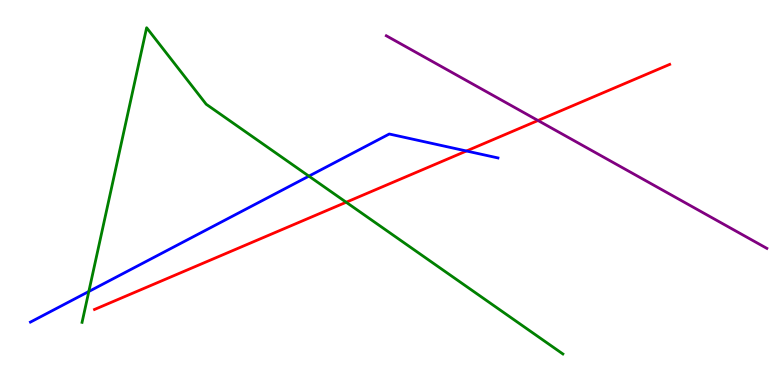[{'lines': ['blue', 'red'], 'intersections': [{'x': 6.02, 'y': 6.08}]}, {'lines': ['green', 'red'], 'intersections': [{'x': 4.47, 'y': 4.75}]}, {'lines': ['purple', 'red'], 'intersections': [{'x': 6.94, 'y': 6.87}]}, {'lines': ['blue', 'green'], 'intersections': [{'x': 1.15, 'y': 2.43}, {'x': 3.99, 'y': 5.42}]}, {'lines': ['blue', 'purple'], 'intersections': []}, {'lines': ['green', 'purple'], 'intersections': []}]